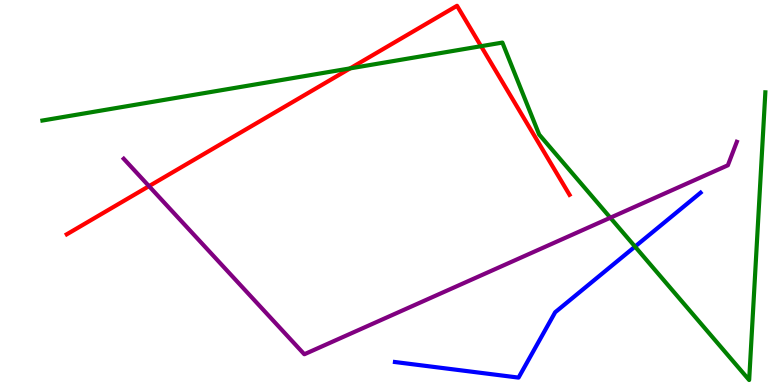[{'lines': ['blue', 'red'], 'intersections': []}, {'lines': ['green', 'red'], 'intersections': [{'x': 4.52, 'y': 8.22}, {'x': 6.21, 'y': 8.8}]}, {'lines': ['purple', 'red'], 'intersections': [{'x': 1.92, 'y': 5.17}]}, {'lines': ['blue', 'green'], 'intersections': [{'x': 8.19, 'y': 3.59}]}, {'lines': ['blue', 'purple'], 'intersections': []}, {'lines': ['green', 'purple'], 'intersections': [{'x': 7.88, 'y': 4.34}]}]